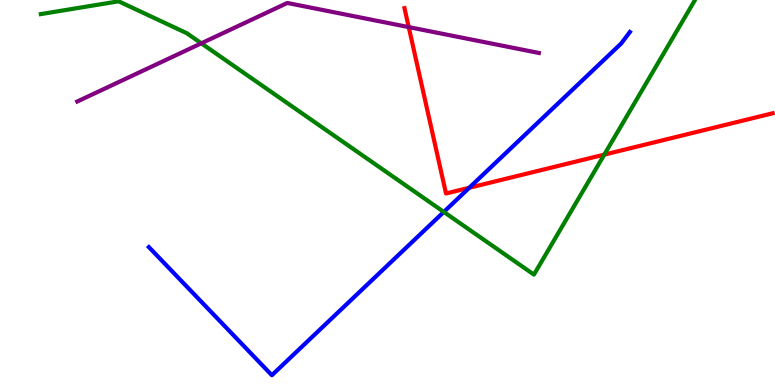[{'lines': ['blue', 'red'], 'intersections': [{'x': 6.05, 'y': 5.12}]}, {'lines': ['green', 'red'], 'intersections': [{'x': 7.8, 'y': 5.98}]}, {'lines': ['purple', 'red'], 'intersections': [{'x': 5.27, 'y': 9.3}]}, {'lines': ['blue', 'green'], 'intersections': [{'x': 5.73, 'y': 4.5}]}, {'lines': ['blue', 'purple'], 'intersections': []}, {'lines': ['green', 'purple'], 'intersections': [{'x': 2.6, 'y': 8.88}]}]